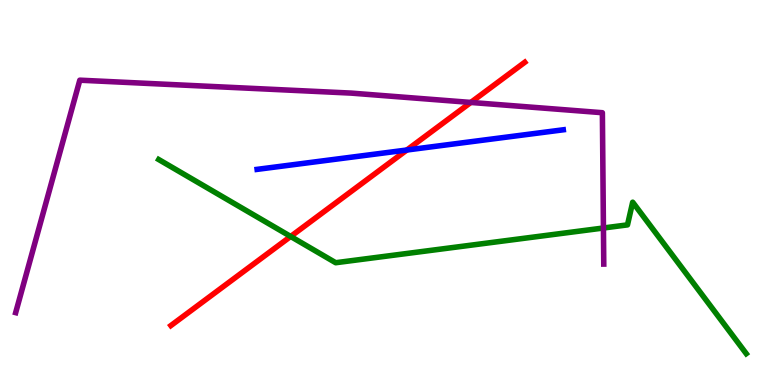[{'lines': ['blue', 'red'], 'intersections': [{'x': 5.25, 'y': 6.1}]}, {'lines': ['green', 'red'], 'intersections': [{'x': 3.75, 'y': 3.86}]}, {'lines': ['purple', 'red'], 'intersections': [{'x': 6.07, 'y': 7.34}]}, {'lines': ['blue', 'green'], 'intersections': []}, {'lines': ['blue', 'purple'], 'intersections': []}, {'lines': ['green', 'purple'], 'intersections': [{'x': 7.79, 'y': 4.08}]}]